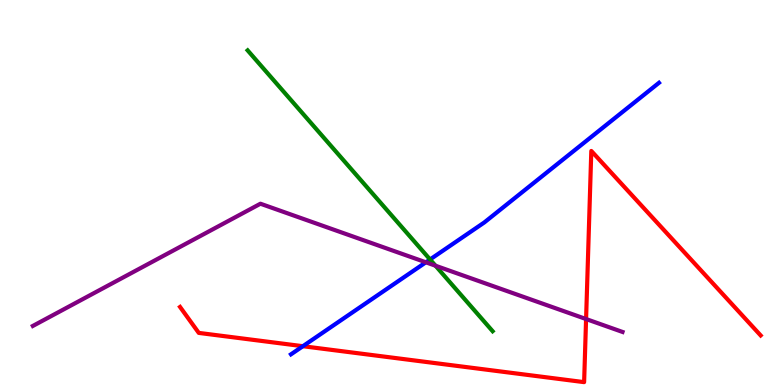[{'lines': ['blue', 'red'], 'intersections': [{'x': 3.91, 'y': 1.01}]}, {'lines': ['green', 'red'], 'intersections': []}, {'lines': ['purple', 'red'], 'intersections': [{'x': 7.56, 'y': 1.71}]}, {'lines': ['blue', 'green'], 'intersections': [{'x': 5.55, 'y': 3.26}]}, {'lines': ['blue', 'purple'], 'intersections': [{'x': 5.5, 'y': 3.19}]}, {'lines': ['green', 'purple'], 'intersections': [{'x': 5.62, 'y': 3.1}]}]